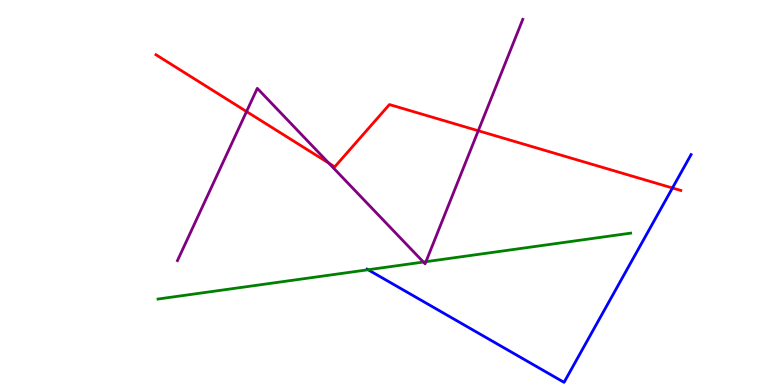[{'lines': ['blue', 'red'], 'intersections': [{'x': 8.68, 'y': 5.12}]}, {'lines': ['green', 'red'], 'intersections': []}, {'lines': ['purple', 'red'], 'intersections': [{'x': 3.18, 'y': 7.1}, {'x': 4.24, 'y': 5.76}, {'x': 6.17, 'y': 6.6}]}, {'lines': ['blue', 'green'], 'intersections': [{'x': 4.75, 'y': 2.99}]}, {'lines': ['blue', 'purple'], 'intersections': []}, {'lines': ['green', 'purple'], 'intersections': [{'x': 5.46, 'y': 3.19}, {'x': 5.5, 'y': 3.2}]}]